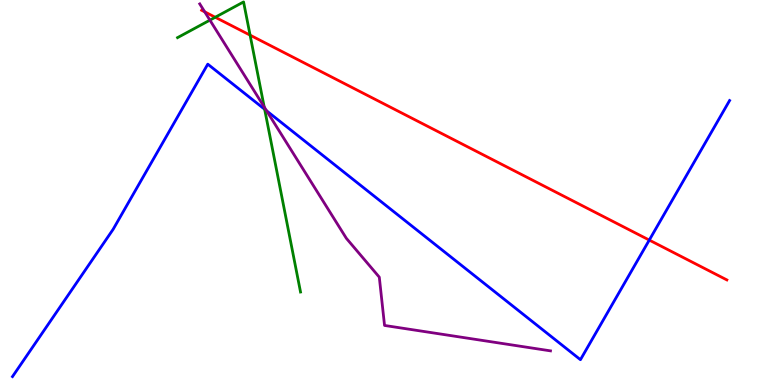[{'lines': ['blue', 'red'], 'intersections': [{'x': 8.38, 'y': 3.76}]}, {'lines': ['green', 'red'], 'intersections': [{'x': 2.78, 'y': 9.55}, {'x': 3.23, 'y': 9.09}]}, {'lines': ['purple', 'red'], 'intersections': [{'x': 2.64, 'y': 9.69}]}, {'lines': ['blue', 'green'], 'intersections': [{'x': 3.41, 'y': 7.16}]}, {'lines': ['blue', 'purple'], 'intersections': [{'x': 3.44, 'y': 7.12}]}, {'lines': ['green', 'purple'], 'intersections': [{'x': 2.71, 'y': 9.48}, {'x': 3.41, 'y': 7.22}]}]